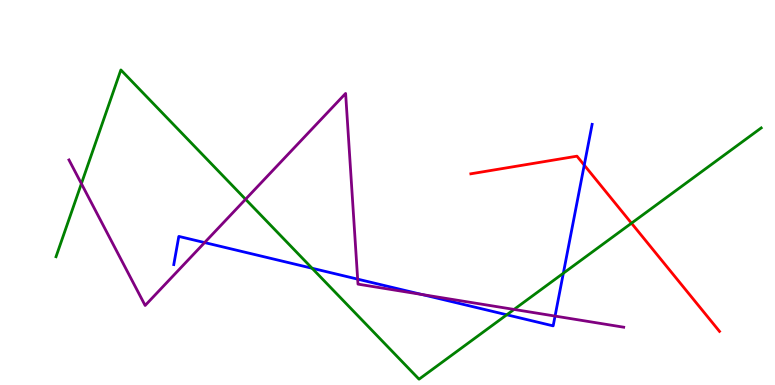[{'lines': ['blue', 'red'], 'intersections': [{'x': 7.54, 'y': 5.71}]}, {'lines': ['green', 'red'], 'intersections': [{'x': 8.15, 'y': 4.2}]}, {'lines': ['purple', 'red'], 'intersections': []}, {'lines': ['blue', 'green'], 'intersections': [{'x': 4.03, 'y': 3.03}, {'x': 6.54, 'y': 1.82}, {'x': 7.27, 'y': 2.9}]}, {'lines': ['blue', 'purple'], 'intersections': [{'x': 2.64, 'y': 3.7}, {'x': 4.61, 'y': 2.75}, {'x': 5.44, 'y': 2.35}, {'x': 7.16, 'y': 1.79}]}, {'lines': ['green', 'purple'], 'intersections': [{'x': 1.05, 'y': 5.23}, {'x': 3.17, 'y': 4.82}, {'x': 6.63, 'y': 1.96}]}]